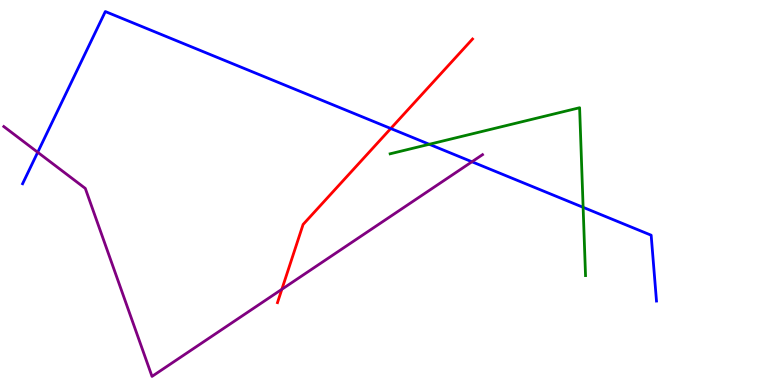[{'lines': ['blue', 'red'], 'intersections': [{'x': 5.04, 'y': 6.66}]}, {'lines': ['green', 'red'], 'intersections': []}, {'lines': ['purple', 'red'], 'intersections': [{'x': 3.64, 'y': 2.49}]}, {'lines': ['blue', 'green'], 'intersections': [{'x': 5.54, 'y': 6.25}, {'x': 7.52, 'y': 4.61}]}, {'lines': ['blue', 'purple'], 'intersections': [{'x': 0.487, 'y': 6.04}, {'x': 6.09, 'y': 5.8}]}, {'lines': ['green', 'purple'], 'intersections': []}]